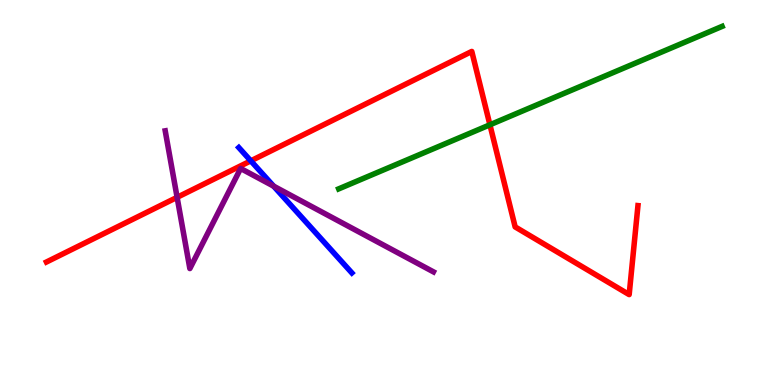[{'lines': ['blue', 'red'], 'intersections': [{'x': 3.24, 'y': 5.82}]}, {'lines': ['green', 'red'], 'intersections': [{'x': 6.32, 'y': 6.76}]}, {'lines': ['purple', 'red'], 'intersections': [{'x': 2.29, 'y': 4.87}]}, {'lines': ['blue', 'green'], 'intersections': []}, {'lines': ['blue', 'purple'], 'intersections': [{'x': 3.53, 'y': 5.16}]}, {'lines': ['green', 'purple'], 'intersections': []}]